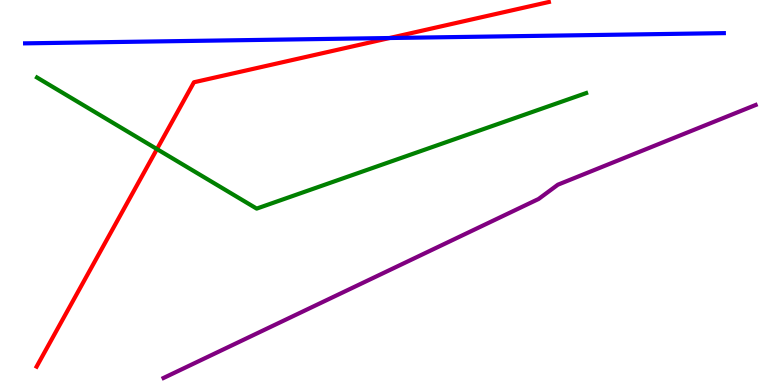[{'lines': ['blue', 'red'], 'intersections': [{'x': 5.03, 'y': 9.01}]}, {'lines': ['green', 'red'], 'intersections': [{'x': 2.03, 'y': 6.13}]}, {'lines': ['purple', 'red'], 'intersections': []}, {'lines': ['blue', 'green'], 'intersections': []}, {'lines': ['blue', 'purple'], 'intersections': []}, {'lines': ['green', 'purple'], 'intersections': []}]